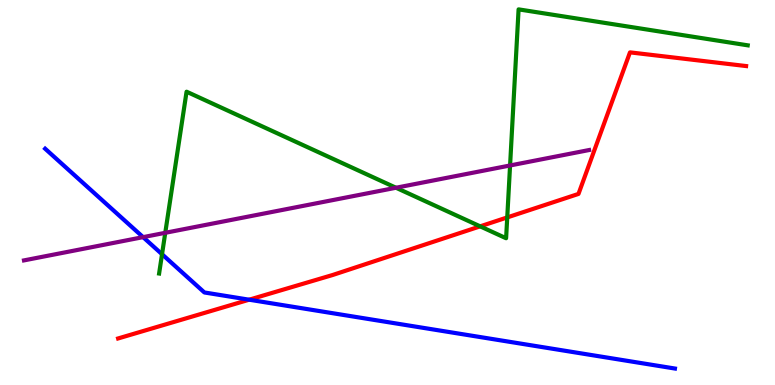[{'lines': ['blue', 'red'], 'intersections': [{'x': 3.21, 'y': 2.22}]}, {'lines': ['green', 'red'], 'intersections': [{'x': 6.2, 'y': 4.12}, {'x': 6.55, 'y': 4.35}]}, {'lines': ['purple', 'red'], 'intersections': []}, {'lines': ['blue', 'green'], 'intersections': [{'x': 2.09, 'y': 3.4}]}, {'lines': ['blue', 'purple'], 'intersections': [{'x': 1.85, 'y': 3.84}]}, {'lines': ['green', 'purple'], 'intersections': [{'x': 2.13, 'y': 3.95}, {'x': 5.11, 'y': 5.12}, {'x': 6.58, 'y': 5.7}]}]